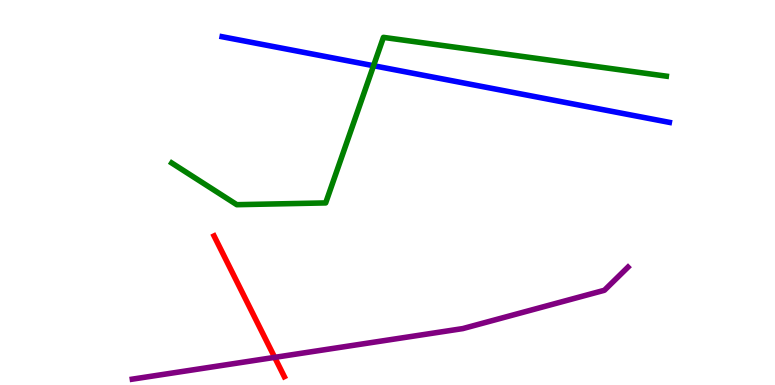[{'lines': ['blue', 'red'], 'intersections': []}, {'lines': ['green', 'red'], 'intersections': []}, {'lines': ['purple', 'red'], 'intersections': [{'x': 3.54, 'y': 0.718}]}, {'lines': ['blue', 'green'], 'intersections': [{'x': 4.82, 'y': 8.29}]}, {'lines': ['blue', 'purple'], 'intersections': []}, {'lines': ['green', 'purple'], 'intersections': []}]